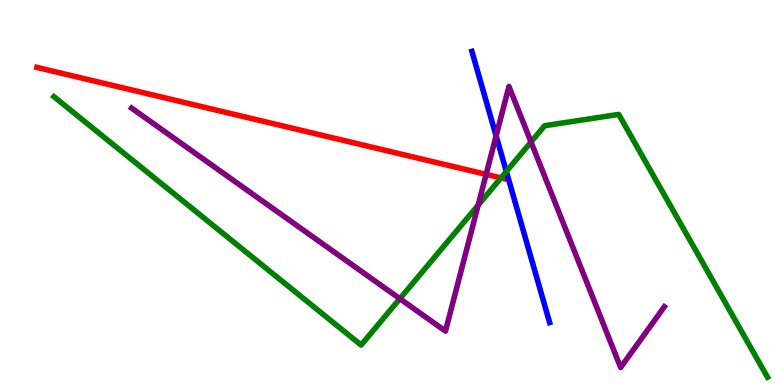[{'lines': ['blue', 'red'], 'intersections': []}, {'lines': ['green', 'red'], 'intersections': [{'x': 6.46, 'y': 5.38}]}, {'lines': ['purple', 'red'], 'intersections': [{'x': 6.27, 'y': 5.47}]}, {'lines': ['blue', 'green'], 'intersections': [{'x': 6.53, 'y': 5.55}]}, {'lines': ['blue', 'purple'], 'intersections': [{'x': 6.4, 'y': 6.47}]}, {'lines': ['green', 'purple'], 'intersections': [{'x': 5.16, 'y': 2.24}, {'x': 6.17, 'y': 4.67}, {'x': 6.85, 'y': 6.31}]}]